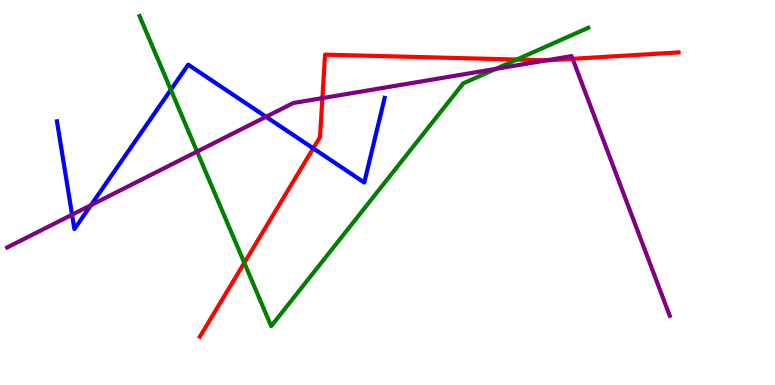[{'lines': ['blue', 'red'], 'intersections': [{'x': 4.04, 'y': 6.15}]}, {'lines': ['green', 'red'], 'intersections': [{'x': 3.15, 'y': 3.17}, {'x': 6.67, 'y': 8.45}]}, {'lines': ['purple', 'red'], 'intersections': [{'x': 4.16, 'y': 7.45}, {'x': 7.05, 'y': 8.43}, {'x': 7.39, 'y': 8.47}]}, {'lines': ['blue', 'green'], 'intersections': [{'x': 2.2, 'y': 7.67}]}, {'lines': ['blue', 'purple'], 'intersections': [{'x': 0.93, 'y': 4.42}, {'x': 1.17, 'y': 4.67}, {'x': 3.43, 'y': 6.97}]}, {'lines': ['green', 'purple'], 'intersections': [{'x': 2.54, 'y': 6.06}, {'x': 6.4, 'y': 8.21}]}]